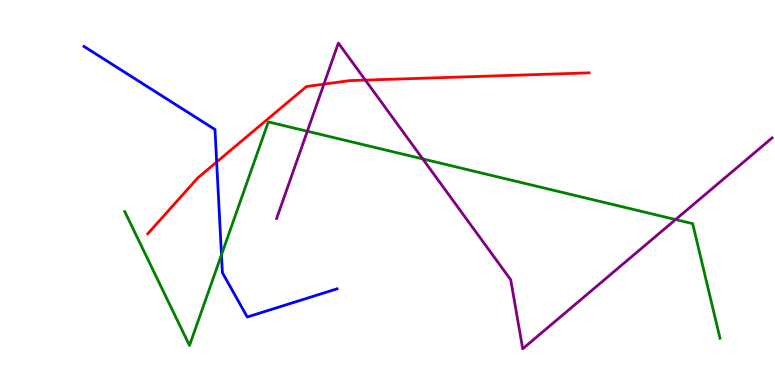[{'lines': ['blue', 'red'], 'intersections': [{'x': 2.8, 'y': 5.79}]}, {'lines': ['green', 'red'], 'intersections': []}, {'lines': ['purple', 'red'], 'intersections': [{'x': 4.18, 'y': 7.81}, {'x': 4.71, 'y': 7.92}]}, {'lines': ['blue', 'green'], 'intersections': [{'x': 2.86, 'y': 3.38}]}, {'lines': ['blue', 'purple'], 'intersections': []}, {'lines': ['green', 'purple'], 'intersections': [{'x': 3.97, 'y': 6.59}, {'x': 5.45, 'y': 5.87}, {'x': 8.72, 'y': 4.3}]}]